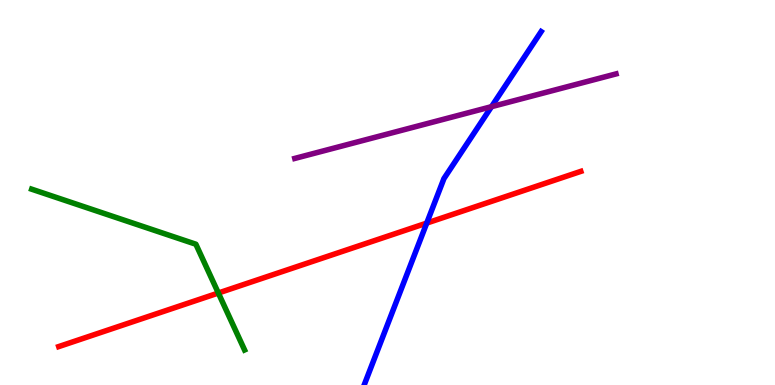[{'lines': ['blue', 'red'], 'intersections': [{'x': 5.51, 'y': 4.21}]}, {'lines': ['green', 'red'], 'intersections': [{'x': 2.82, 'y': 2.39}]}, {'lines': ['purple', 'red'], 'intersections': []}, {'lines': ['blue', 'green'], 'intersections': []}, {'lines': ['blue', 'purple'], 'intersections': [{'x': 6.34, 'y': 7.23}]}, {'lines': ['green', 'purple'], 'intersections': []}]